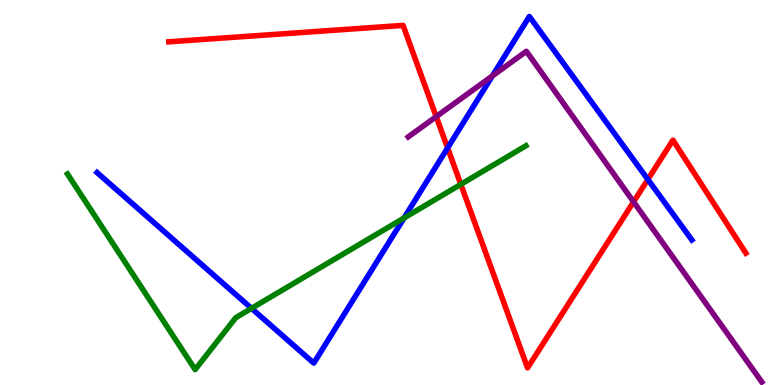[{'lines': ['blue', 'red'], 'intersections': [{'x': 5.78, 'y': 6.16}, {'x': 8.36, 'y': 5.34}]}, {'lines': ['green', 'red'], 'intersections': [{'x': 5.95, 'y': 5.21}]}, {'lines': ['purple', 'red'], 'intersections': [{'x': 5.63, 'y': 6.97}, {'x': 8.17, 'y': 4.76}]}, {'lines': ['blue', 'green'], 'intersections': [{'x': 3.25, 'y': 1.99}, {'x': 5.21, 'y': 4.34}]}, {'lines': ['blue', 'purple'], 'intersections': [{'x': 6.35, 'y': 8.03}]}, {'lines': ['green', 'purple'], 'intersections': []}]